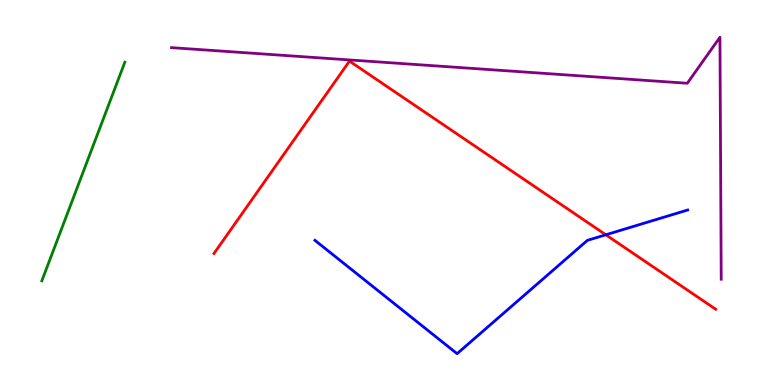[{'lines': ['blue', 'red'], 'intersections': [{'x': 7.82, 'y': 3.9}]}, {'lines': ['green', 'red'], 'intersections': []}, {'lines': ['purple', 'red'], 'intersections': []}, {'lines': ['blue', 'green'], 'intersections': []}, {'lines': ['blue', 'purple'], 'intersections': []}, {'lines': ['green', 'purple'], 'intersections': []}]